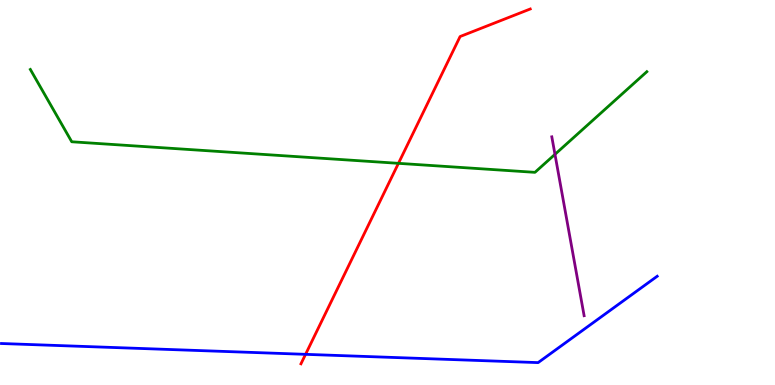[{'lines': ['blue', 'red'], 'intersections': [{'x': 3.94, 'y': 0.796}]}, {'lines': ['green', 'red'], 'intersections': [{'x': 5.14, 'y': 5.76}]}, {'lines': ['purple', 'red'], 'intersections': []}, {'lines': ['blue', 'green'], 'intersections': []}, {'lines': ['blue', 'purple'], 'intersections': []}, {'lines': ['green', 'purple'], 'intersections': [{'x': 7.16, 'y': 5.99}]}]